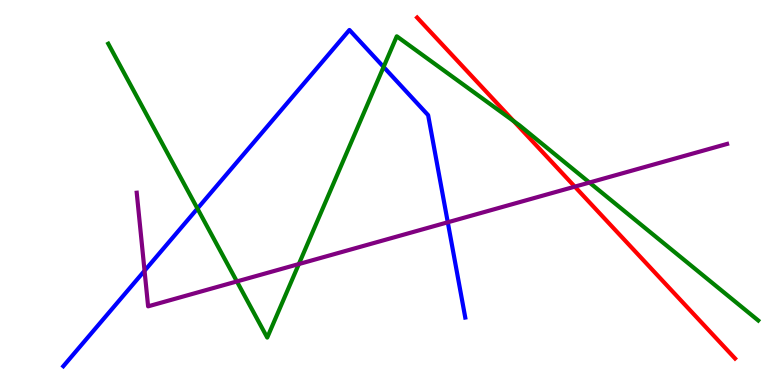[{'lines': ['blue', 'red'], 'intersections': []}, {'lines': ['green', 'red'], 'intersections': [{'x': 6.63, 'y': 6.85}]}, {'lines': ['purple', 'red'], 'intersections': [{'x': 7.42, 'y': 5.15}]}, {'lines': ['blue', 'green'], 'intersections': [{'x': 2.55, 'y': 4.58}, {'x': 4.95, 'y': 8.26}]}, {'lines': ['blue', 'purple'], 'intersections': [{'x': 1.87, 'y': 2.97}, {'x': 5.78, 'y': 4.23}]}, {'lines': ['green', 'purple'], 'intersections': [{'x': 3.06, 'y': 2.69}, {'x': 3.86, 'y': 3.14}, {'x': 7.61, 'y': 5.26}]}]